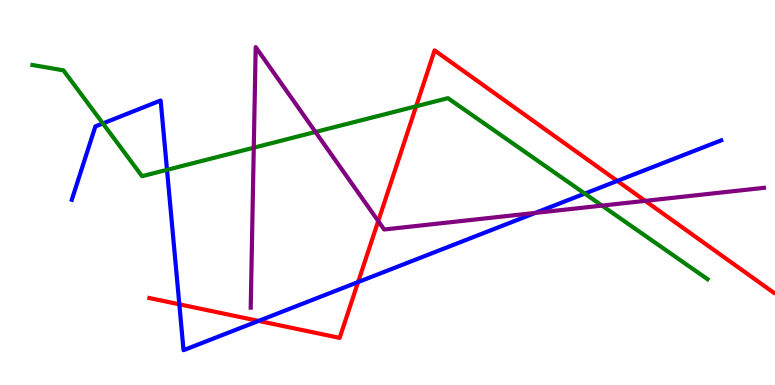[{'lines': ['blue', 'red'], 'intersections': [{'x': 2.31, 'y': 2.1}, {'x': 3.34, 'y': 1.66}, {'x': 4.62, 'y': 2.67}, {'x': 7.96, 'y': 5.3}]}, {'lines': ['green', 'red'], 'intersections': [{'x': 5.37, 'y': 7.24}]}, {'lines': ['purple', 'red'], 'intersections': [{'x': 4.88, 'y': 4.26}, {'x': 8.33, 'y': 4.78}]}, {'lines': ['blue', 'green'], 'intersections': [{'x': 1.33, 'y': 6.79}, {'x': 2.15, 'y': 5.59}, {'x': 7.55, 'y': 4.97}]}, {'lines': ['blue', 'purple'], 'intersections': [{'x': 6.91, 'y': 4.47}]}, {'lines': ['green', 'purple'], 'intersections': [{'x': 3.27, 'y': 6.16}, {'x': 4.07, 'y': 6.57}, {'x': 7.77, 'y': 4.66}]}]